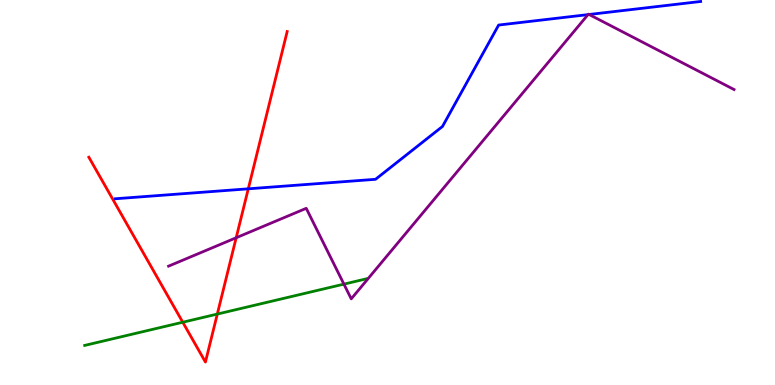[{'lines': ['blue', 'red'], 'intersections': [{'x': 3.2, 'y': 5.1}]}, {'lines': ['green', 'red'], 'intersections': [{'x': 2.36, 'y': 1.63}, {'x': 2.8, 'y': 1.84}]}, {'lines': ['purple', 'red'], 'intersections': [{'x': 3.05, 'y': 3.82}]}, {'lines': ['blue', 'green'], 'intersections': []}, {'lines': ['blue', 'purple'], 'intersections': [{'x': 7.59, 'y': 9.62}, {'x': 7.6, 'y': 9.62}]}, {'lines': ['green', 'purple'], 'intersections': [{'x': 4.44, 'y': 2.62}]}]